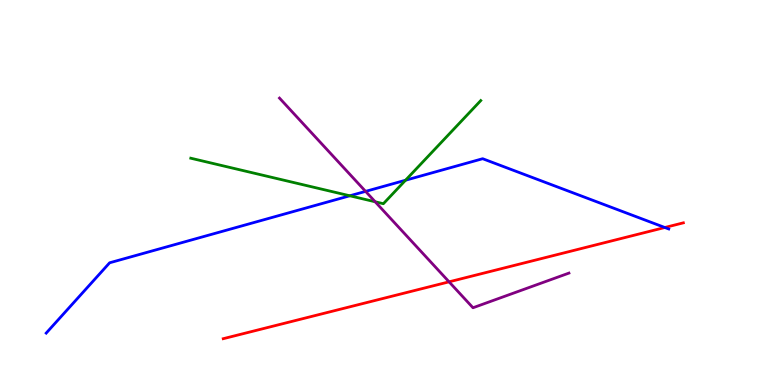[{'lines': ['blue', 'red'], 'intersections': [{'x': 8.58, 'y': 4.09}]}, {'lines': ['green', 'red'], 'intersections': []}, {'lines': ['purple', 'red'], 'intersections': [{'x': 5.79, 'y': 2.68}]}, {'lines': ['blue', 'green'], 'intersections': [{'x': 4.51, 'y': 4.91}, {'x': 5.23, 'y': 5.32}]}, {'lines': ['blue', 'purple'], 'intersections': [{'x': 4.72, 'y': 5.03}]}, {'lines': ['green', 'purple'], 'intersections': [{'x': 4.84, 'y': 4.76}]}]